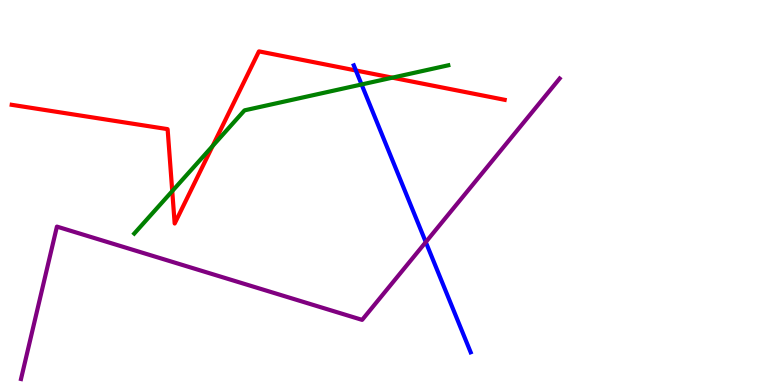[{'lines': ['blue', 'red'], 'intersections': [{'x': 4.59, 'y': 8.17}]}, {'lines': ['green', 'red'], 'intersections': [{'x': 2.22, 'y': 5.04}, {'x': 2.74, 'y': 6.21}, {'x': 5.06, 'y': 7.98}]}, {'lines': ['purple', 'red'], 'intersections': []}, {'lines': ['blue', 'green'], 'intersections': [{'x': 4.67, 'y': 7.81}]}, {'lines': ['blue', 'purple'], 'intersections': [{'x': 5.49, 'y': 3.71}]}, {'lines': ['green', 'purple'], 'intersections': []}]